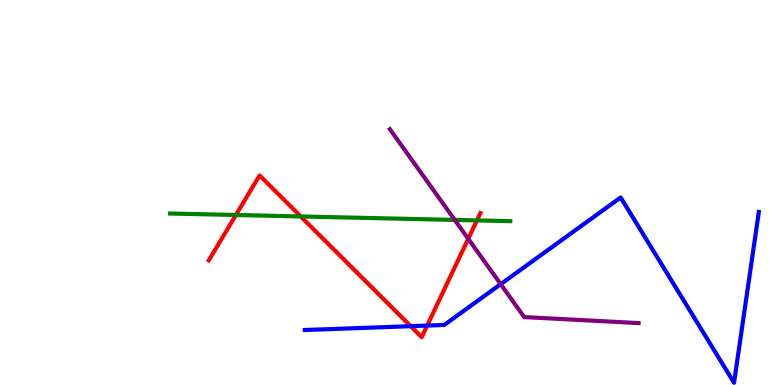[{'lines': ['blue', 'red'], 'intersections': [{'x': 5.3, 'y': 1.53}, {'x': 5.51, 'y': 1.54}]}, {'lines': ['green', 'red'], 'intersections': [{'x': 3.04, 'y': 4.42}, {'x': 3.88, 'y': 4.38}, {'x': 6.15, 'y': 4.28}]}, {'lines': ['purple', 'red'], 'intersections': [{'x': 6.04, 'y': 3.8}]}, {'lines': ['blue', 'green'], 'intersections': []}, {'lines': ['blue', 'purple'], 'intersections': [{'x': 6.46, 'y': 2.62}]}, {'lines': ['green', 'purple'], 'intersections': [{'x': 5.87, 'y': 4.29}]}]